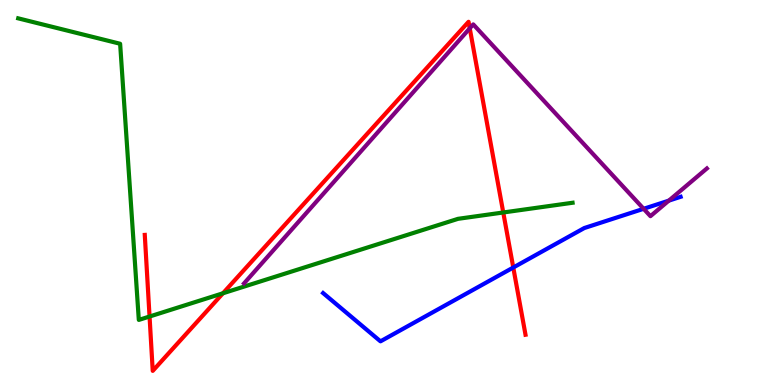[{'lines': ['blue', 'red'], 'intersections': [{'x': 6.62, 'y': 3.05}]}, {'lines': ['green', 'red'], 'intersections': [{'x': 1.93, 'y': 1.78}, {'x': 2.88, 'y': 2.38}, {'x': 6.49, 'y': 4.48}]}, {'lines': ['purple', 'red'], 'intersections': [{'x': 6.06, 'y': 9.26}]}, {'lines': ['blue', 'green'], 'intersections': []}, {'lines': ['blue', 'purple'], 'intersections': [{'x': 8.3, 'y': 4.58}, {'x': 8.63, 'y': 4.79}]}, {'lines': ['green', 'purple'], 'intersections': []}]